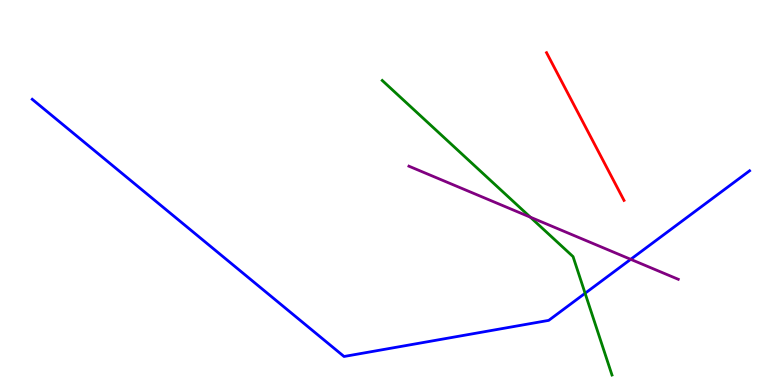[{'lines': ['blue', 'red'], 'intersections': []}, {'lines': ['green', 'red'], 'intersections': []}, {'lines': ['purple', 'red'], 'intersections': []}, {'lines': ['blue', 'green'], 'intersections': [{'x': 7.55, 'y': 2.38}]}, {'lines': ['blue', 'purple'], 'intersections': [{'x': 8.14, 'y': 3.26}]}, {'lines': ['green', 'purple'], 'intersections': [{'x': 6.84, 'y': 4.36}]}]